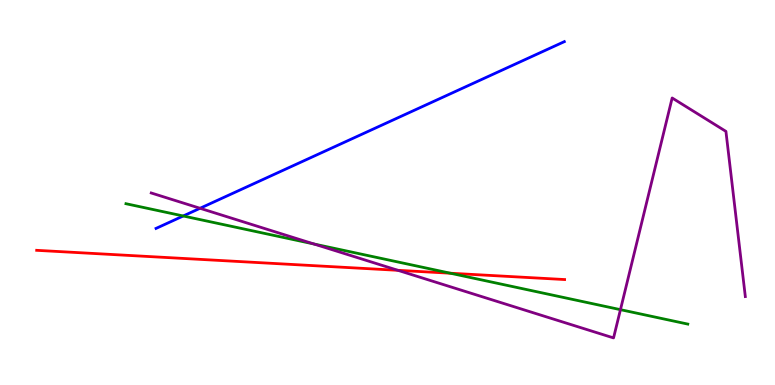[{'lines': ['blue', 'red'], 'intersections': []}, {'lines': ['green', 'red'], 'intersections': [{'x': 5.81, 'y': 2.9}]}, {'lines': ['purple', 'red'], 'intersections': [{'x': 5.13, 'y': 2.98}]}, {'lines': ['blue', 'green'], 'intersections': [{'x': 2.36, 'y': 4.39}]}, {'lines': ['blue', 'purple'], 'intersections': [{'x': 2.58, 'y': 4.59}]}, {'lines': ['green', 'purple'], 'intersections': [{'x': 4.05, 'y': 3.66}, {'x': 8.01, 'y': 1.96}]}]